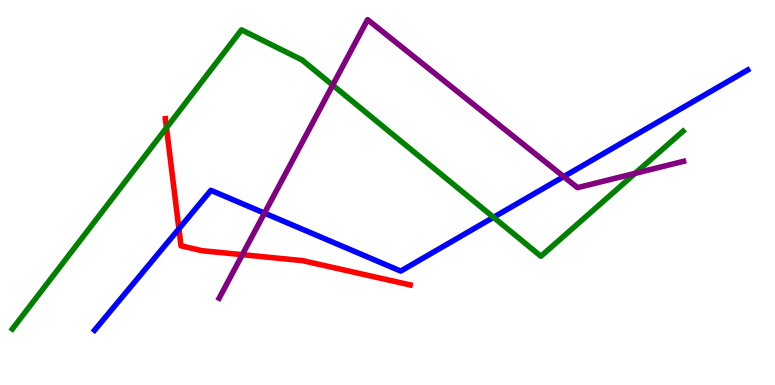[{'lines': ['blue', 'red'], 'intersections': [{'x': 2.31, 'y': 4.06}]}, {'lines': ['green', 'red'], 'intersections': [{'x': 2.15, 'y': 6.68}]}, {'lines': ['purple', 'red'], 'intersections': [{'x': 3.13, 'y': 3.38}]}, {'lines': ['blue', 'green'], 'intersections': [{'x': 6.37, 'y': 4.36}]}, {'lines': ['blue', 'purple'], 'intersections': [{'x': 3.41, 'y': 4.46}, {'x': 7.27, 'y': 5.41}]}, {'lines': ['green', 'purple'], 'intersections': [{'x': 4.29, 'y': 7.79}, {'x': 8.2, 'y': 5.5}]}]